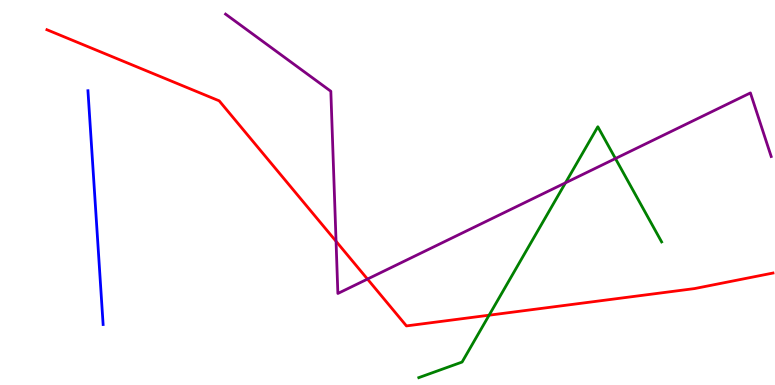[{'lines': ['blue', 'red'], 'intersections': []}, {'lines': ['green', 'red'], 'intersections': [{'x': 6.31, 'y': 1.81}]}, {'lines': ['purple', 'red'], 'intersections': [{'x': 4.34, 'y': 3.73}, {'x': 4.74, 'y': 2.75}]}, {'lines': ['blue', 'green'], 'intersections': []}, {'lines': ['blue', 'purple'], 'intersections': []}, {'lines': ['green', 'purple'], 'intersections': [{'x': 7.3, 'y': 5.25}, {'x': 7.94, 'y': 5.88}]}]